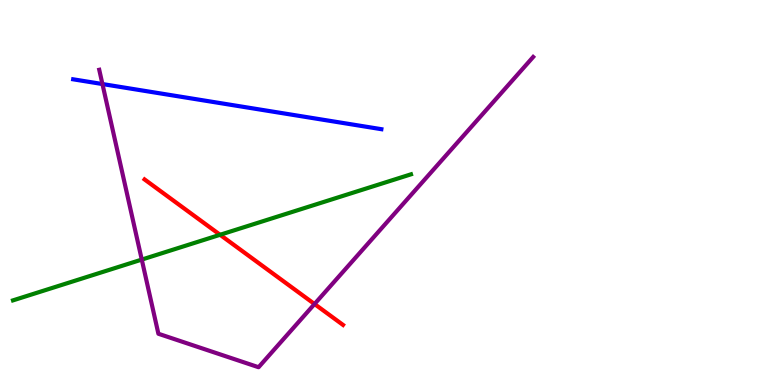[{'lines': ['blue', 'red'], 'intersections': []}, {'lines': ['green', 'red'], 'intersections': [{'x': 2.84, 'y': 3.9}]}, {'lines': ['purple', 'red'], 'intersections': [{'x': 4.06, 'y': 2.1}]}, {'lines': ['blue', 'green'], 'intersections': []}, {'lines': ['blue', 'purple'], 'intersections': [{'x': 1.32, 'y': 7.82}]}, {'lines': ['green', 'purple'], 'intersections': [{'x': 1.83, 'y': 3.26}]}]